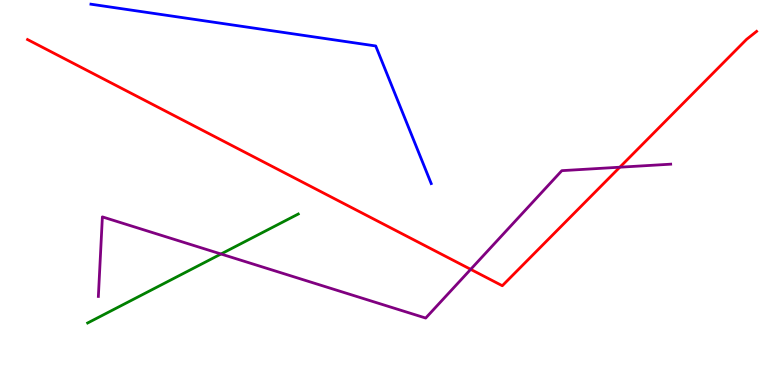[{'lines': ['blue', 'red'], 'intersections': []}, {'lines': ['green', 'red'], 'intersections': []}, {'lines': ['purple', 'red'], 'intersections': [{'x': 6.07, 'y': 3.0}, {'x': 8.0, 'y': 5.66}]}, {'lines': ['blue', 'green'], 'intersections': []}, {'lines': ['blue', 'purple'], 'intersections': []}, {'lines': ['green', 'purple'], 'intersections': [{'x': 2.85, 'y': 3.4}]}]